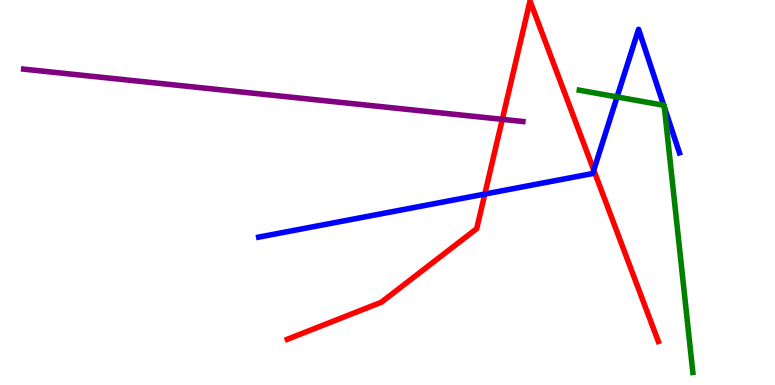[{'lines': ['blue', 'red'], 'intersections': [{'x': 6.26, 'y': 4.96}, {'x': 7.66, 'y': 5.58}]}, {'lines': ['green', 'red'], 'intersections': []}, {'lines': ['purple', 'red'], 'intersections': [{'x': 6.48, 'y': 6.9}]}, {'lines': ['blue', 'green'], 'intersections': [{'x': 7.96, 'y': 7.48}, {'x': 8.56, 'y': 7.27}, {'x': 8.57, 'y': 7.21}]}, {'lines': ['blue', 'purple'], 'intersections': []}, {'lines': ['green', 'purple'], 'intersections': []}]